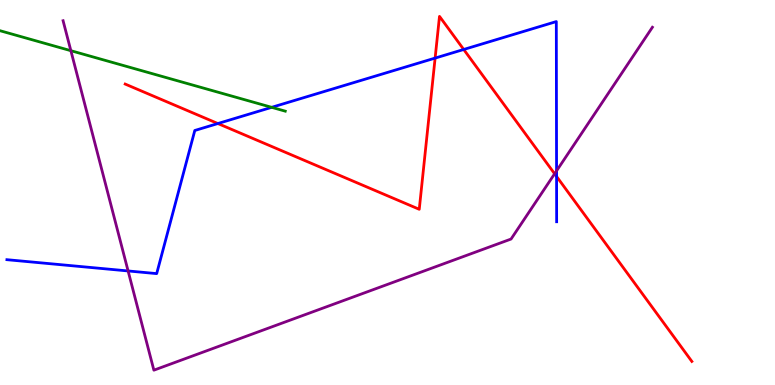[{'lines': ['blue', 'red'], 'intersections': [{'x': 2.81, 'y': 6.79}, {'x': 5.61, 'y': 8.49}, {'x': 5.98, 'y': 8.71}, {'x': 7.18, 'y': 5.42}]}, {'lines': ['green', 'red'], 'intersections': []}, {'lines': ['purple', 'red'], 'intersections': [{'x': 7.16, 'y': 5.49}]}, {'lines': ['blue', 'green'], 'intersections': [{'x': 3.51, 'y': 7.21}]}, {'lines': ['blue', 'purple'], 'intersections': [{'x': 1.65, 'y': 2.96}, {'x': 7.18, 'y': 5.56}]}, {'lines': ['green', 'purple'], 'intersections': [{'x': 0.914, 'y': 8.68}]}]